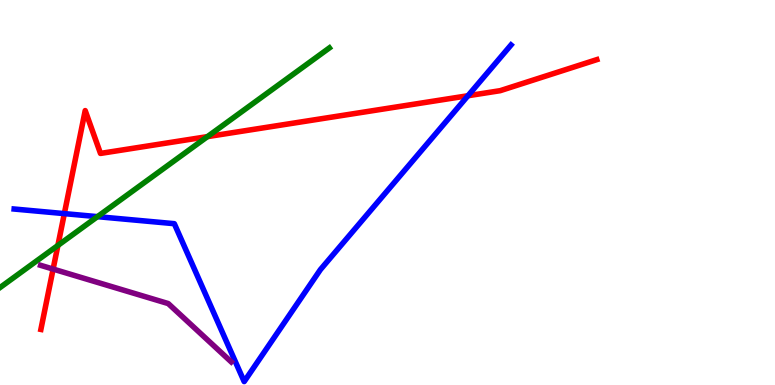[{'lines': ['blue', 'red'], 'intersections': [{'x': 0.83, 'y': 4.45}, {'x': 6.04, 'y': 7.51}]}, {'lines': ['green', 'red'], 'intersections': [{'x': 0.747, 'y': 3.62}, {'x': 2.68, 'y': 6.45}]}, {'lines': ['purple', 'red'], 'intersections': [{'x': 0.685, 'y': 3.01}]}, {'lines': ['blue', 'green'], 'intersections': [{'x': 1.26, 'y': 4.37}]}, {'lines': ['blue', 'purple'], 'intersections': []}, {'lines': ['green', 'purple'], 'intersections': []}]